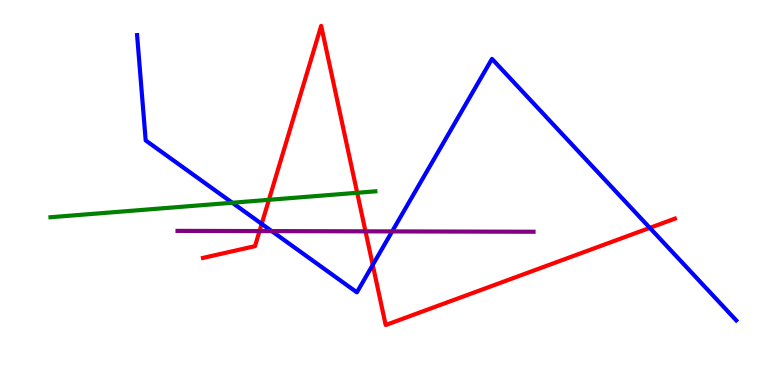[{'lines': ['blue', 'red'], 'intersections': [{'x': 3.38, 'y': 4.18}, {'x': 4.81, 'y': 3.12}, {'x': 8.38, 'y': 4.08}]}, {'lines': ['green', 'red'], 'intersections': [{'x': 3.47, 'y': 4.81}, {'x': 4.61, 'y': 4.99}]}, {'lines': ['purple', 'red'], 'intersections': [{'x': 3.35, 'y': 4.0}, {'x': 4.72, 'y': 3.99}]}, {'lines': ['blue', 'green'], 'intersections': [{'x': 3.0, 'y': 4.73}]}, {'lines': ['blue', 'purple'], 'intersections': [{'x': 3.51, 'y': 4.0}, {'x': 5.06, 'y': 3.99}]}, {'lines': ['green', 'purple'], 'intersections': []}]